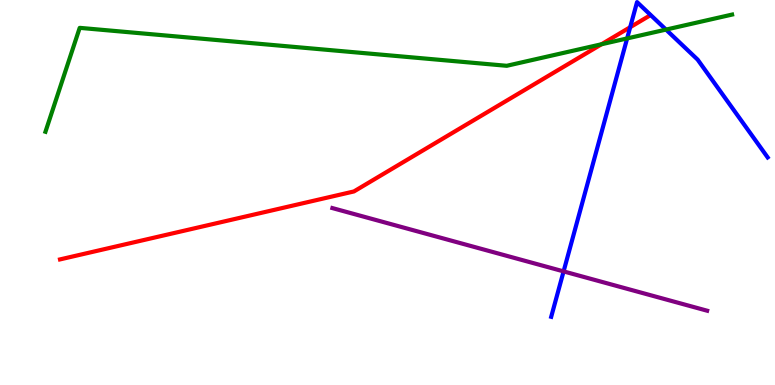[{'lines': ['blue', 'red'], 'intersections': [{'x': 8.13, 'y': 9.29}]}, {'lines': ['green', 'red'], 'intersections': [{'x': 7.76, 'y': 8.85}]}, {'lines': ['purple', 'red'], 'intersections': []}, {'lines': ['blue', 'green'], 'intersections': [{'x': 8.09, 'y': 9.0}, {'x': 8.59, 'y': 9.23}]}, {'lines': ['blue', 'purple'], 'intersections': [{'x': 7.27, 'y': 2.95}]}, {'lines': ['green', 'purple'], 'intersections': []}]